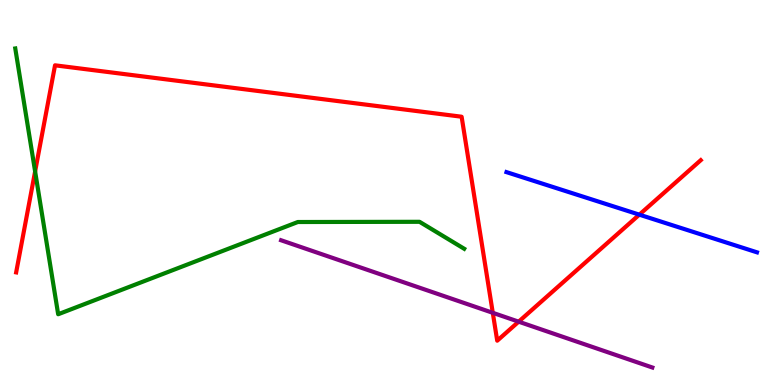[{'lines': ['blue', 'red'], 'intersections': [{'x': 8.25, 'y': 4.42}]}, {'lines': ['green', 'red'], 'intersections': [{'x': 0.453, 'y': 5.55}]}, {'lines': ['purple', 'red'], 'intersections': [{'x': 6.36, 'y': 1.88}, {'x': 6.69, 'y': 1.64}]}, {'lines': ['blue', 'green'], 'intersections': []}, {'lines': ['blue', 'purple'], 'intersections': []}, {'lines': ['green', 'purple'], 'intersections': []}]